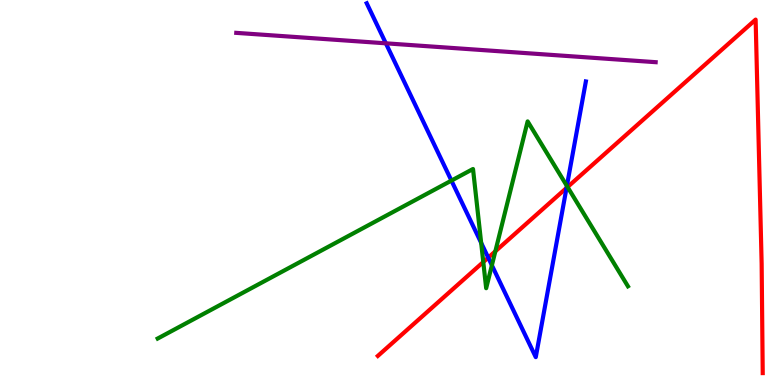[{'lines': ['blue', 'red'], 'intersections': [{'x': 6.3, 'y': 3.31}, {'x': 7.31, 'y': 5.12}]}, {'lines': ['green', 'red'], 'intersections': [{'x': 6.24, 'y': 3.19}, {'x': 6.39, 'y': 3.47}, {'x': 7.32, 'y': 5.14}]}, {'lines': ['purple', 'red'], 'intersections': []}, {'lines': ['blue', 'green'], 'intersections': [{'x': 5.82, 'y': 5.31}, {'x': 6.21, 'y': 3.69}, {'x': 6.35, 'y': 3.11}, {'x': 7.31, 'y': 5.17}]}, {'lines': ['blue', 'purple'], 'intersections': [{'x': 4.98, 'y': 8.87}]}, {'lines': ['green', 'purple'], 'intersections': []}]